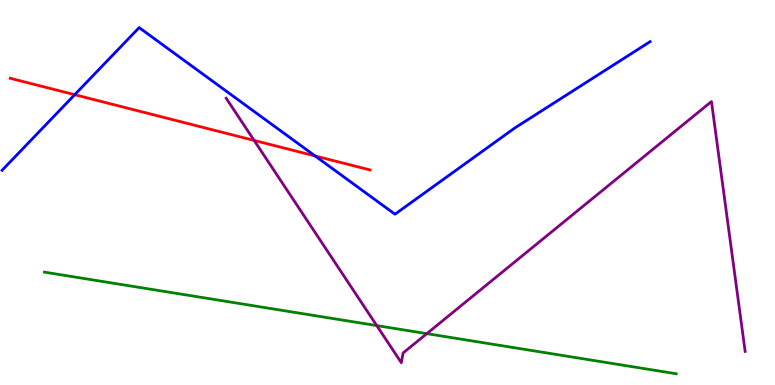[{'lines': ['blue', 'red'], 'intersections': [{'x': 0.964, 'y': 7.54}, {'x': 4.07, 'y': 5.95}]}, {'lines': ['green', 'red'], 'intersections': []}, {'lines': ['purple', 'red'], 'intersections': [{'x': 3.28, 'y': 6.35}]}, {'lines': ['blue', 'green'], 'intersections': []}, {'lines': ['blue', 'purple'], 'intersections': []}, {'lines': ['green', 'purple'], 'intersections': [{'x': 4.86, 'y': 1.54}, {'x': 5.51, 'y': 1.33}]}]